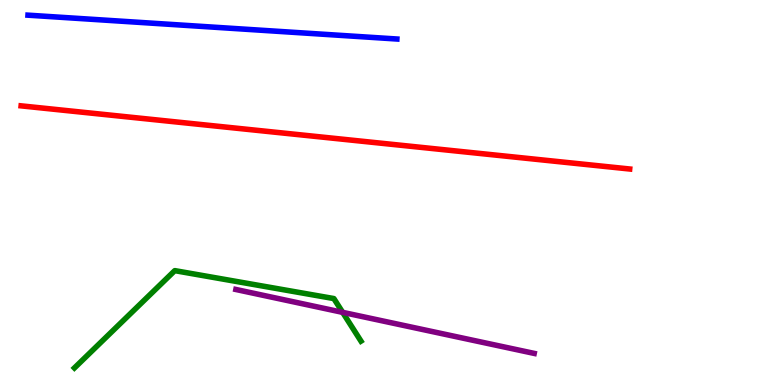[{'lines': ['blue', 'red'], 'intersections': []}, {'lines': ['green', 'red'], 'intersections': []}, {'lines': ['purple', 'red'], 'intersections': []}, {'lines': ['blue', 'green'], 'intersections': []}, {'lines': ['blue', 'purple'], 'intersections': []}, {'lines': ['green', 'purple'], 'intersections': [{'x': 4.42, 'y': 1.89}]}]